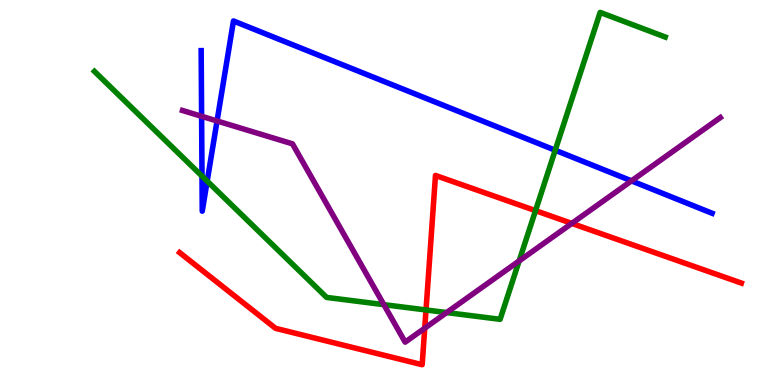[{'lines': ['blue', 'red'], 'intersections': []}, {'lines': ['green', 'red'], 'intersections': [{'x': 5.5, 'y': 1.95}, {'x': 6.91, 'y': 4.53}]}, {'lines': ['purple', 'red'], 'intersections': [{'x': 5.48, 'y': 1.48}, {'x': 7.38, 'y': 4.2}]}, {'lines': ['blue', 'green'], 'intersections': [{'x': 2.61, 'y': 5.43}, {'x': 2.67, 'y': 5.3}, {'x': 7.16, 'y': 6.1}]}, {'lines': ['blue', 'purple'], 'intersections': [{'x': 2.6, 'y': 6.98}, {'x': 2.8, 'y': 6.86}, {'x': 8.15, 'y': 5.3}]}, {'lines': ['green', 'purple'], 'intersections': [{'x': 4.95, 'y': 2.09}, {'x': 5.76, 'y': 1.88}, {'x': 6.7, 'y': 3.22}]}]